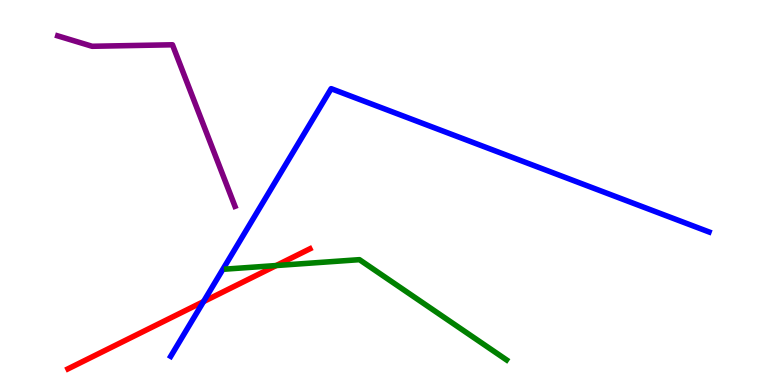[{'lines': ['blue', 'red'], 'intersections': [{'x': 2.63, 'y': 2.17}]}, {'lines': ['green', 'red'], 'intersections': [{'x': 3.56, 'y': 3.1}]}, {'lines': ['purple', 'red'], 'intersections': []}, {'lines': ['blue', 'green'], 'intersections': []}, {'lines': ['blue', 'purple'], 'intersections': []}, {'lines': ['green', 'purple'], 'intersections': []}]